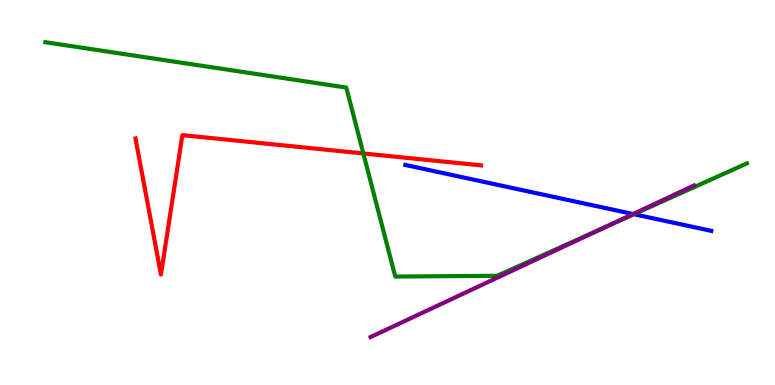[{'lines': ['blue', 'red'], 'intersections': []}, {'lines': ['green', 'red'], 'intersections': [{'x': 4.69, 'y': 6.01}]}, {'lines': ['purple', 'red'], 'intersections': []}, {'lines': ['blue', 'green'], 'intersections': [{'x': 8.18, 'y': 4.44}]}, {'lines': ['blue', 'purple'], 'intersections': [{'x': 8.17, 'y': 4.44}]}, {'lines': ['green', 'purple'], 'intersections': [{'x': 7.77, 'y': 4.07}]}]